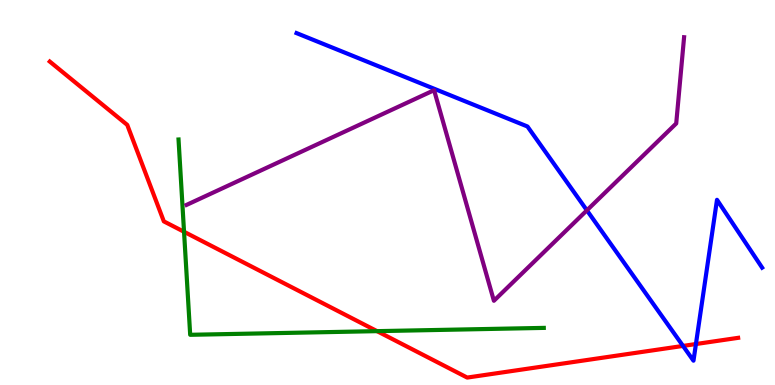[{'lines': ['blue', 'red'], 'intersections': [{'x': 8.81, 'y': 1.01}, {'x': 8.98, 'y': 1.06}]}, {'lines': ['green', 'red'], 'intersections': [{'x': 2.37, 'y': 3.98}, {'x': 4.87, 'y': 1.4}]}, {'lines': ['purple', 'red'], 'intersections': []}, {'lines': ['blue', 'green'], 'intersections': []}, {'lines': ['blue', 'purple'], 'intersections': [{'x': 7.57, 'y': 4.54}]}, {'lines': ['green', 'purple'], 'intersections': []}]